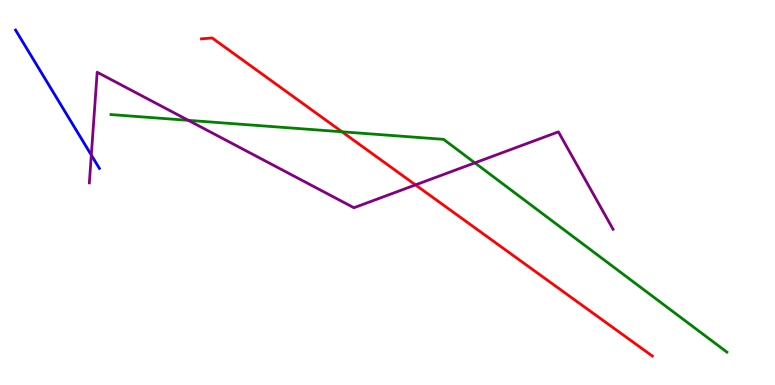[{'lines': ['blue', 'red'], 'intersections': []}, {'lines': ['green', 'red'], 'intersections': [{'x': 4.41, 'y': 6.58}]}, {'lines': ['purple', 'red'], 'intersections': [{'x': 5.36, 'y': 5.2}]}, {'lines': ['blue', 'green'], 'intersections': []}, {'lines': ['blue', 'purple'], 'intersections': [{'x': 1.18, 'y': 5.97}]}, {'lines': ['green', 'purple'], 'intersections': [{'x': 2.43, 'y': 6.87}, {'x': 6.13, 'y': 5.77}]}]